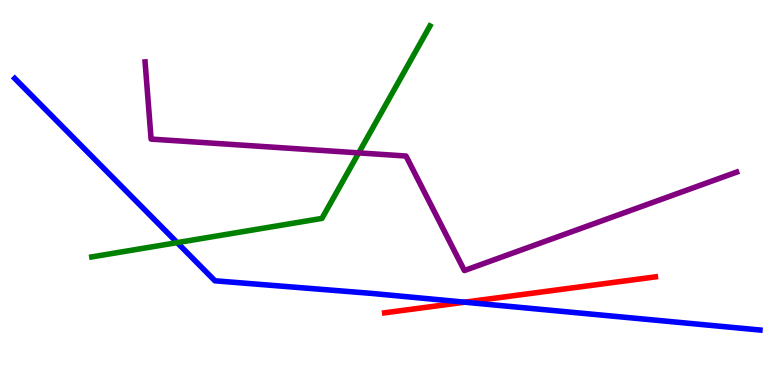[{'lines': ['blue', 'red'], 'intersections': [{'x': 6.0, 'y': 2.15}]}, {'lines': ['green', 'red'], 'intersections': []}, {'lines': ['purple', 'red'], 'intersections': []}, {'lines': ['blue', 'green'], 'intersections': [{'x': 2.29, 'y': 3.7}]}, {'lines': ['blue', 'purple'], 'intersections': []}, {'lines': ['green', 'purple'], 'intersections': [{'x': 4.63, 'y': 6.03}]}]